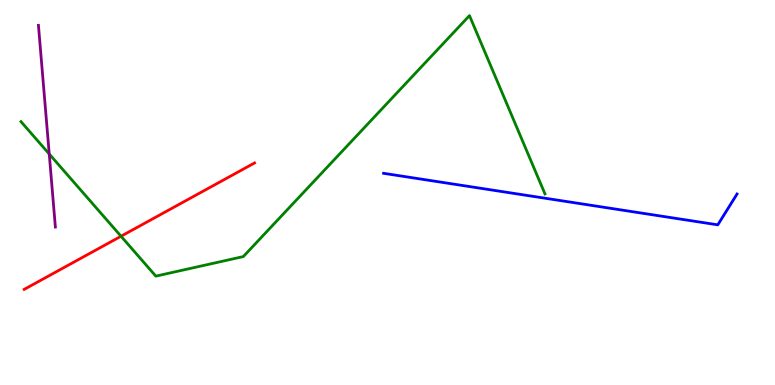[{'lines': ['blue', 'red'], 'intersections': []}, {'lines': ['green', 'red'], 'intersections': [{'x': 1.56, 'y': 3.86}]}, {'lines': ['purple', 'red'], 'intersections': []}, {'lines': ['blue', 'green'], 'intersections': []}, {'lines': ['blue', 'purple'], 'intersections': []}, {'lines': ['green', 'purple'], 'intersections': [{'x': 0.635, 'y': 6.0}]}]